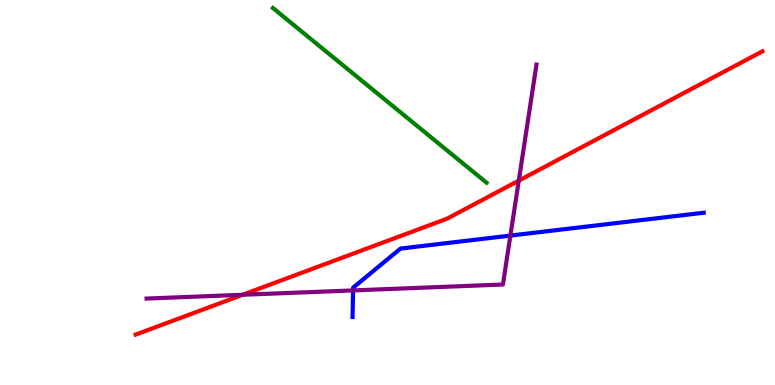[{'lines': ['blue', 'red'], 'intersections': []}, {'lines': ['green', 'red'], 'intersections': []}, {'lines': ['purple', 'red'], 'intersections': [{'x': 3.13, 'y': 2.34}, {'x': 6.69, 'y': 5.31}]}, {'lines': ['blue', 'green'], 'intersections': []}, {'lines': ['blue', 'purple'], 'intersections': [{'x': 4.56, 'y': 2.46}, {'x': 6.59, 'y': 3.88}]}, {'lines': ['green', 'purple'], 'intersections': []}]